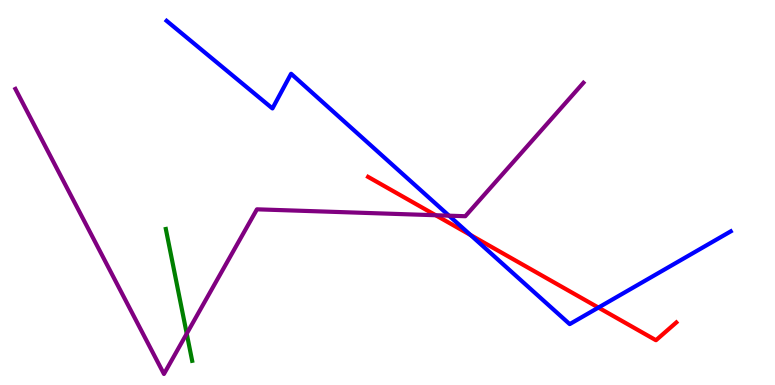[{'lines': ['blue', 'red'], 'intersections': [{'x': 6.07, 'y': 3.9}, {'x': 7.72, 'y': 2.01}]}, {'lines': ['green', 'red'], 'intersections': []}, {'lines': ['purple', 'red'], 'intersections': [{'x': 5.62, 'y': 4.41}]}, {'lines': ['blue', 'green'], 'intersections': []}, {'lines': ['blue', 'purple'], 'intersections': [{'x': 5.79, 'y': 4.4}]}, {'lines': ['green', 'purple'], 'intersections': [{'x': 2.41, 'y': 1.33}]}]